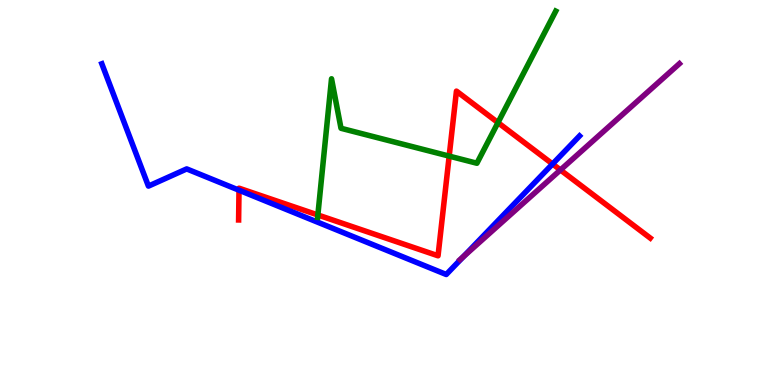[{'lines': ['blue', 'red'], 'intersections': [{'x': 3.08, 'y': 5.06}, {'x': 7.13, 'y': 5.74}]}, {'lines': ['green', 'red'], 'intersections': [{'x': 4.1, 'y': 4.42}, {'x': 5.8, 'y': 5.95}, {'x': 6.43, 'y': 6.82}]}, {'lines': ['purple', 'red'], 'intersections': [{'x': 7.23, 'y': 5.59}]}, {'lines': ['blue', 'green'], 'intersections': []}, {'lines': ['blue', 'purple'], 'intersections': [{'x': 5.98, 'y': 3.34}]}, {'lines': ['green', 'purple'], 'intersections': []}]